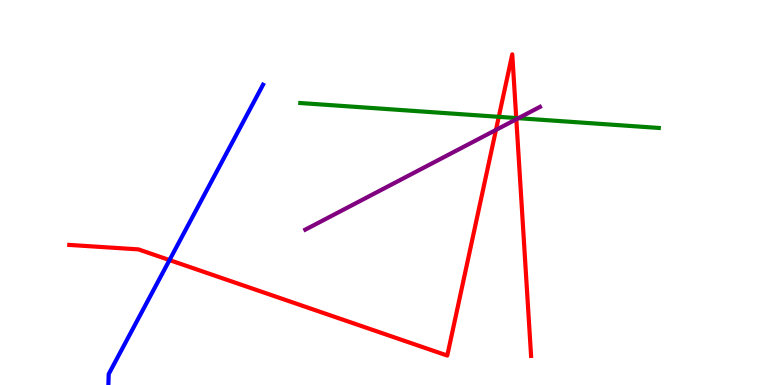[{'lines': ['blue', 'red'], 'intersections': [{'x': 2.19, 'y': 3.24}]}, {'lines': ['green', 'red'], 'intersections': [{'x': 6.44, 'y': 6.97}, {'x': 6.66, 'y': 6.93}]}, {'lines': ['purple', 'red'], 'intersections': [{'x': 6.4, 'y': 6.63}, {'x': 6.66, 'y': 6.9}]}, {'lines': ['blue', 'green'], 'intersections': []}, {'lines': ['blue', 'purple'], 'intersections': []}, {'lines': ['green', 'purple'], 'intersections': [{'x': 6.69, 'y': 6.93}]}]